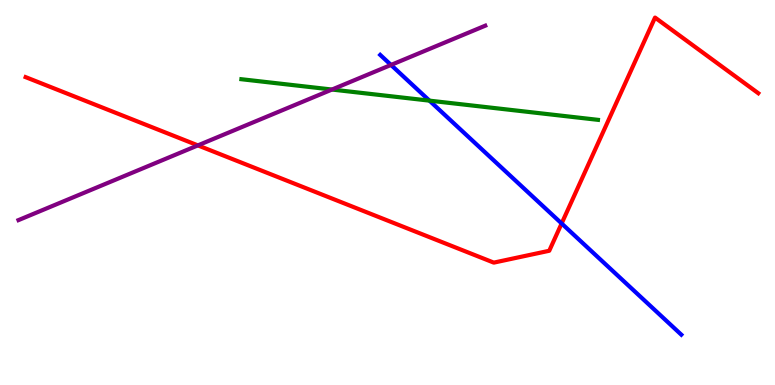[{'lines': ['blue', 'red'], 'intersections': [{'x': 7.25, 'y': 4.2}]}, {'lines': ['green', 'red'], 'intersections': []}, {'lines': ['purple', 'red'], 'intersections': [{'x': 2.55, 'y': 6.22}]}, {'lines': ['blue', 'green'], 'intersections': [{'x': 5.54, 'y': 7.39}]}, {'lines': ['blue', 'purple'], 'intersections': [{'x': 5.05, 'y': 8.31}]}, {'lines': ['green', 'purple'], 'intersections': [{'x': 4.28, 'y': 7.67}]}]